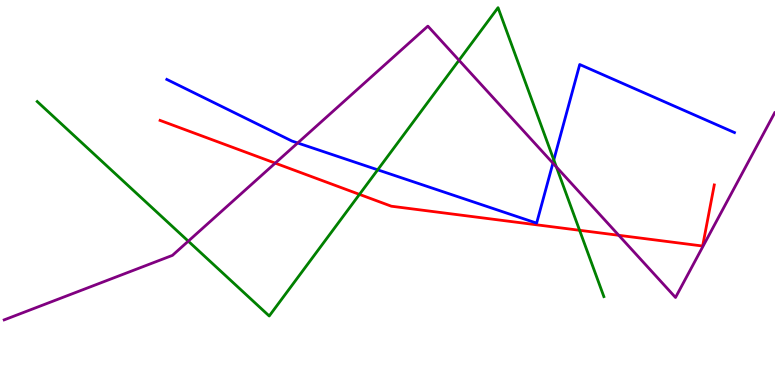[{'lines': ['blue', 'red'], 'intersections': []}, {'lines': ['green', 'red'], 'intersections': [{'x': 4.64, 'y': 4.95}, {'x': 7.48, 'y': 4.02}]}, {'lines': ['purple', 'red'], 'intersections': [{'x': 3.55, 'y': 5.76}, {'x': 7.98, 'y': 3.89}]}, {'lines': ['blue', 'green'], 'intersections': [{'x': 4.87, 'y': 5.59}, {'x': 7.15, 'y': 5.85}]}, {'lines': ['blue', 'purple'], 'intersections': [{'x': 3.84, 'y': 6.29}, {'x': 7.13, 'y': 5.76}]}, {'lines': ['green', 'purple'], 'intersections': [{'x': 2.43, 'y': 3.74}, {'x': 5.92, 'y': 8.43}, {'x': 7.18, 'y': 5.66}]}]